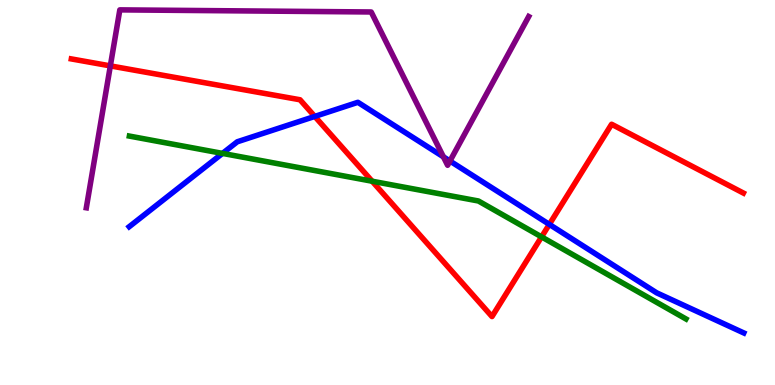[{'lines': ['blue', 'red'], 'intersections': [{'x': 4.06, 'y': 6.98}, {'x': 7.09, 'y': 4.17}]}, {'lines': ['green', 'red'], 'intersections': [{'x': 4.8, 'y': 5.29}, {'x': 6.99, 'y': 3.85}]}, {'lines': ['purple', 'red'], 'intersections': [{'x': 1.42, 'y': 8.29}]}, {'lines': ['blue', 'green'], 'intersections': [{'x': 2.87, 'y': 6.02}]}, {'lines': ['blue', 'purple'], 'intersections': [{'x': 5.72, 'y': 5.93}, {'x': 5.81, 'y': 5.82}]}, {'lines': ['green', 'purple'], 'intersections': []}]